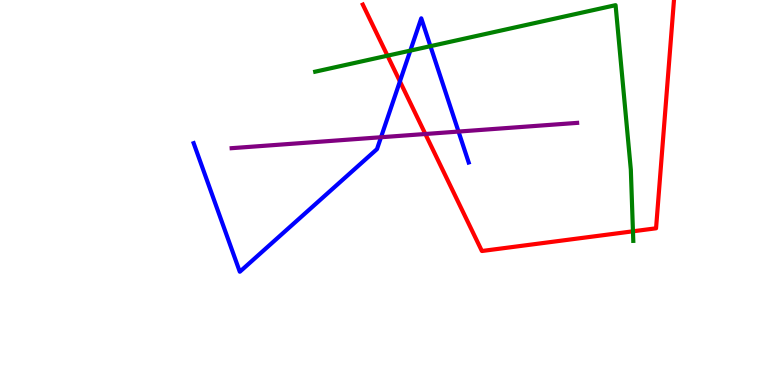[{'lines': ['blue', 'red'], 'intersections': [{'x': 5.16, 'y': 7.89}]}, {'lines': ['green', 'red'], 'intersections': [{'x': 5.0, 'y': 8.55}, {'x': 8.17, 'y': 3.99}]}, {'lines': ['purple', 'red'], 'intersections': [{'x': 5.49, 'y': 6.52}]}, {'lines': ['blue', 'green'], 'intersections': [{'x': 5.29, 'y': 8.69}, {'x': 5.55, 'y': 8.8}]}, {'lines': ['blue', 'purple'], 'intersections': [{'x': 4.92, 'y': 6.44}, {'x': 5.92, 'y': 6.58}]}, {'lines': ['green', 'purple'], 'intersections': []}]